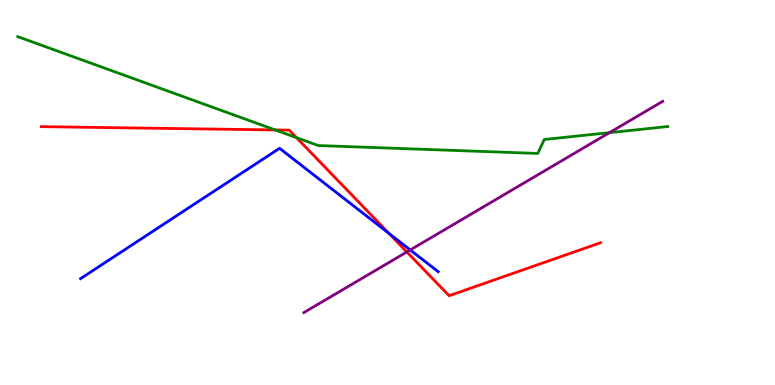[{'lines': ['blue', 'red'], 'intersections': [{'x': 5.02, 'y': 3.94}]}, {'lines': ['green', 'red'], 'intersections': [{'x': 3.55, 'y': 6.62}, {'x': 3.83, 'y': 6.42}]}, {'lines': ['purple', 'red'], 'intersections': [{'x': 5.25, 'y': 3.46}]}, {'lines': ['blue', 'green'], 'intersections': []}, {'lines': ['blue', 'purple'], 'intersections': [{'x': 5.29, 'y': 3.51}]}, {'lines': ['green', 'purple'], 'intersections': [{'x': 7.86, 'y': 6.55}]}]